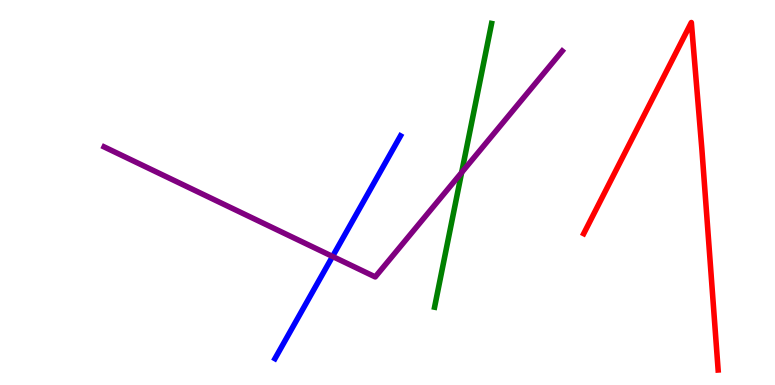[{'lines': ['blue', 'red'], 'intersections': []}, {'lines': ['green', 'red'], 'intersections': []}, {'lines': ['purple', 'red'], 'intersections': []}, {'lines': ['blue', 'green'], 'intersections': []}, {'lines': ['blue', 'purple'], 'intersections': [{'x': 4.29, 'y': 3.34}]}, {'lines': ['green', 'purple'], 'intersections': [{'x': 5.96, 'y': 5.52}]}]